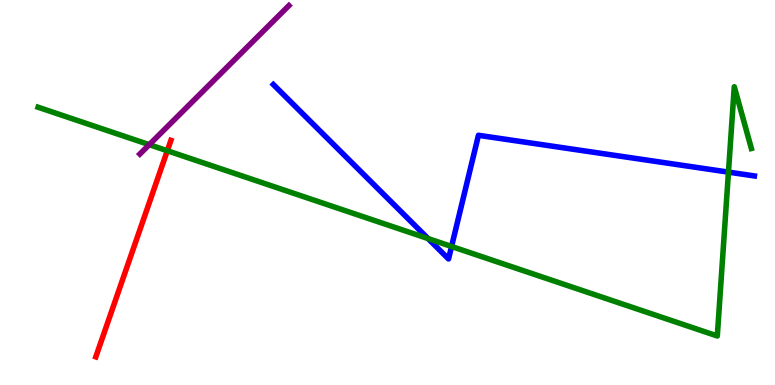[{'lines': ['blue', 'red'], 'intersections': []}, {'lines': ['green', 'red'], 'intersections': [{'x': 2.16, 'y': 6.08}]}, {'lines': ['purple', 'red'], 'intersections': []}, {'lines': ['blue', 'green'], 'intersections': [{'x': 5.52, 'y': 3.8}, {'x': 5.83, 'y': 3.6}, {'x': 9.4, 'y': 5.53}]}, {'lines': ['blue', 'purple'], 'intersections': []}, {'lines': ['green', 'purple'], 'intersections': [{'x': 1.93, 'y': 6.24}]}]